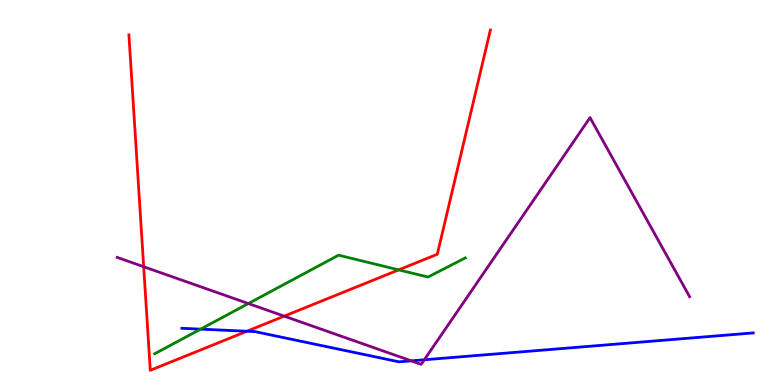[{'lines': ['blue', 'red'], 'intersections': [{'x': 3.19, 'y': 1.4}]}, {'lines': ['green', 'red'], 'intersections': [{'x': 5.14, 'y': 2.99}]}, {'lines': ['purple', 'red'], 'intersections': [{'x': 1.85, 'y': 3.07}, {'x': 3.67, 'y': 1.79}]}, {'lines': ['blue', 'green'], 'intersections': [{'x': 2.59, 'y': 1.45}]}, {'lines': ['blue', 'purple'], 'intersections': [{'x': 5.31, 'y': 0.627}, {'x': 5.47, 'y': 0.655}]}, {'lines': ['green', 'purple'], 'intersections': [{'x': 3.2, 'y': 2.12}]}]